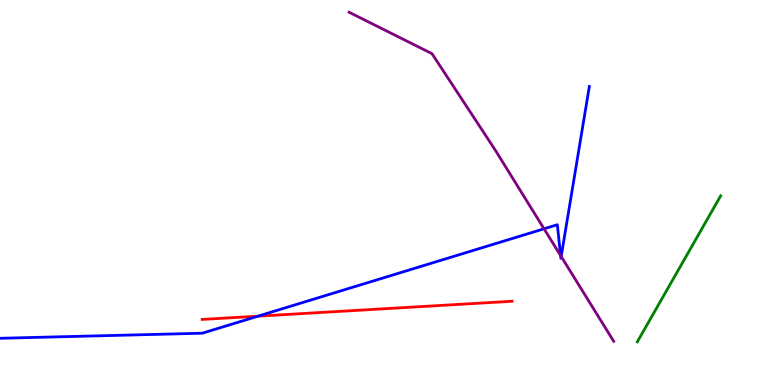[{'lines': ['blue', 'red'], 'intersections': [{'x': 3.33, 'y': 1.79}]}, {'lines': ['green', 'red'], 'intersections': []}, {'lines': ['purple', 'red'], 'intersections': []}, {'lines': ['blue', 'green'], 'intersections': []}, {'lines': ['blue', 'purple'], 'intersections': [{'x': 7.02, 'y': 4.06}, {'x': 7.23, 'y': 3.36}, {'x': 7.24, 'y': 3.34}]}, {'lines': ['green', 'purple'], 'intersections': []}]